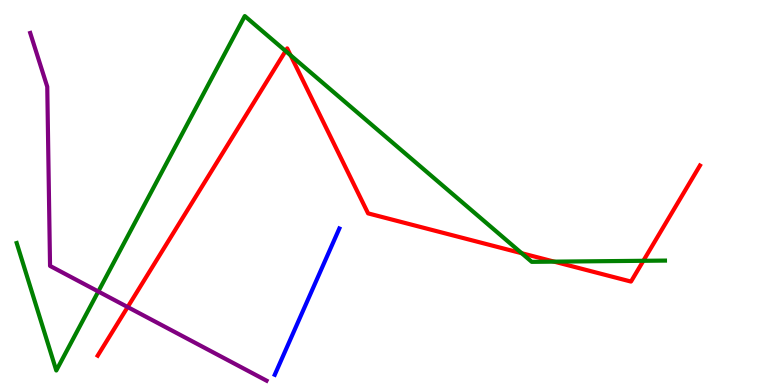[{'lines': ['blue', 'red'], 'intersections': []}, {'lines': ['green', 'red'], 'intersections': [{'x': 3.68, 'y': 8.68}, {'x': 3.75, 'y': 8.56}, {'x': 6.73, 'y': 3.42}, {'x': 7.15, 'y': 3.2}, {'x': 8.3, 'y': 3.23}]}, {'lines': ['purple', 'red'], 'intersections': [{'x': 1.65, 'y': 2.02}]}, {'lines': ['blue', 'green'], 'intersections': []}, {'lines': ['blue', 'purple'], 'intersections': []}, {'lines': ['green', 'purple'], 'intersections': [{'x': 1.27, 'y': 2.43}]}]